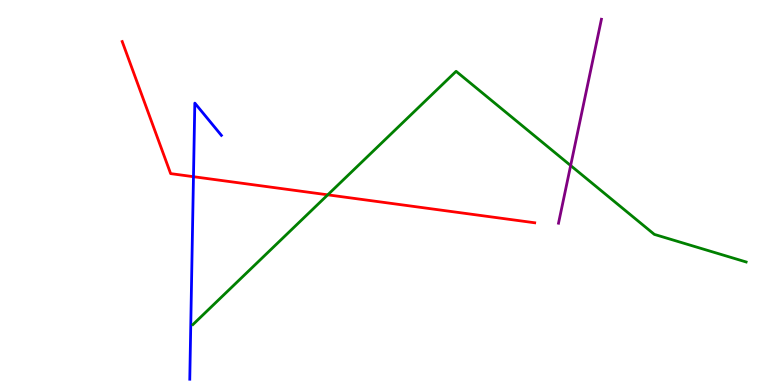[{'lines': ['blue', 'red'], 'intersections': [{'x': 2.5, 'y': 5.41}]}, {'lines': ['green', 'red'], 'intersections': [{'x': 4.23, 'y': 4.94}]}, {'lines': ['purple', 'red'], 'intersections': []}, {'lines': ['blue', 'green'], 'intersections': []}, {'lines': ['blue', 'purple'], 'intersections': []}, {'lines': ['green', 'purple'], 'intersections': [{'x': 7.36, 'y': 5.7}]}]